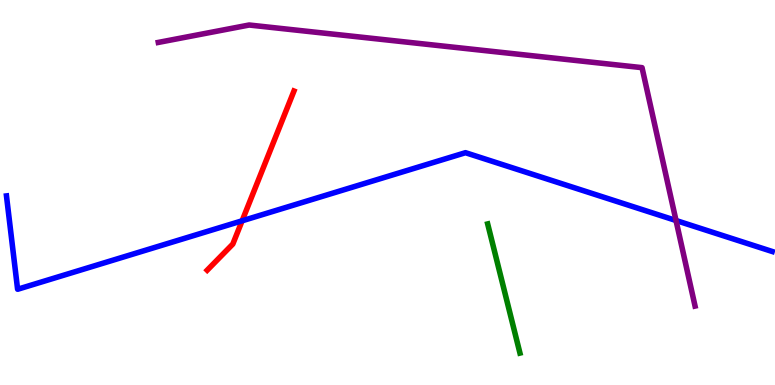[{'lines': ['blue', 'red'], 'intersections': [{'x': 3.12, 'y': 4.26}]}, {'lines': ['green', 'red'], 'intersections': []}, {'lines': ['purple', 'red'], 'intersections': []}, {'lines': ['blue', 'green'], 'intersections': []}, {'lines': ['blue', 'purple'], 'intersections': [{'x': 8.72, 'y': 4.27}]}, {'lines': ['green', 'purple'], 'intersections': []}]